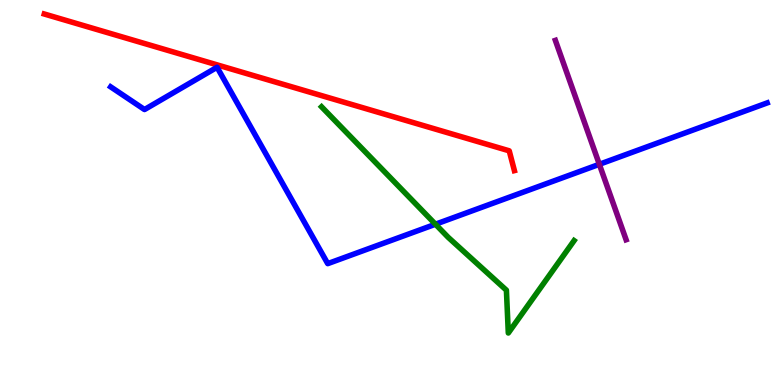[{'lines': ['blue', 'red'], 'intersections': []}, {'lines': ['green', 'red'], 'intersections': []}, {'lines': ['purple', 'red'], 'intersections': []}, {'lines': ['blue', 'green'], 'intersections': [{'x': 5.62, 'y': 4.18}]}, {'lines': ['blue', 'purple'], 'intersections': [{'x': 7.73, 'y': 5.73}]}, {'lines': ['green', 'purple'], 'intersections': []}]